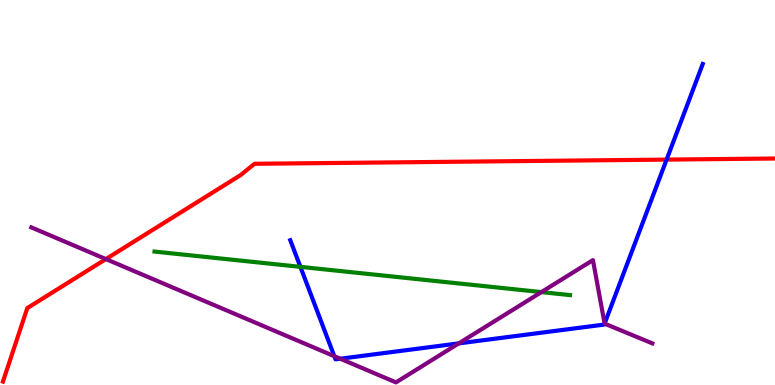[{'lines': ['blue', 'red'], 'intersections': [{'x': 8.6, 'y': 5.85}]}, {'lines': ['green', 'red'], 'intersections': []}, {'lines': ['purple', 'red'], 'intersections': [{'x': 1.37, 'y': 3.27}]}, {'lines': ['blue', 'green'], 'intersections': [{'x': 3.88, 'y': 3.07}]}, {'lines': ['blue', 'purple'], 'intersections': [{'x': 4.31, 'y': 0.748}, {'x': 4.39, 'y': 0.682}, {'x': 5.92, 'y': 1.08}, {'x': 7.8, 'y': 1.6}]}, {'lines': ['green', 'purple'], 'intersections': [{'x': 6.99, 'y': 2.41}]}]